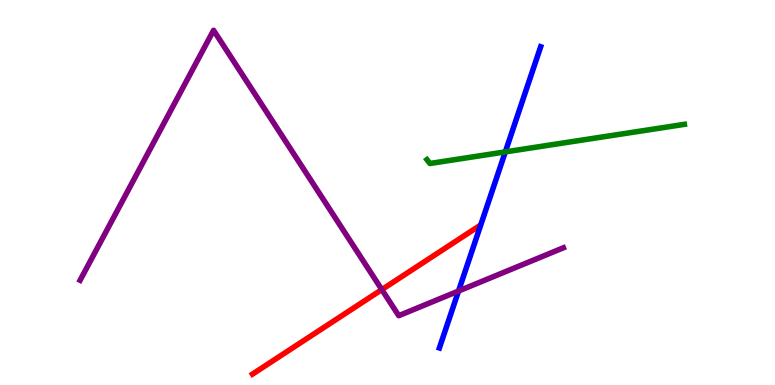[{'lines': ['blue', 'red'], 'intersections': []}, {'lines': ['green', 'red'], 'intersections': []}, {'lines': ['purple', 'red'], 'intersections': [{'x': 4.93, 'y': 2.48}]}, {'lines': ['blue', 'green'], 'intersections': [{'x': 6.52, 'y': 6.05}]}, {'lines': ['blue', 'purple'], 'intersections': [{'x': 5.92, 'y': 2.44}]}, {'lines': ['green', 'purple'], 'intersections': []}]